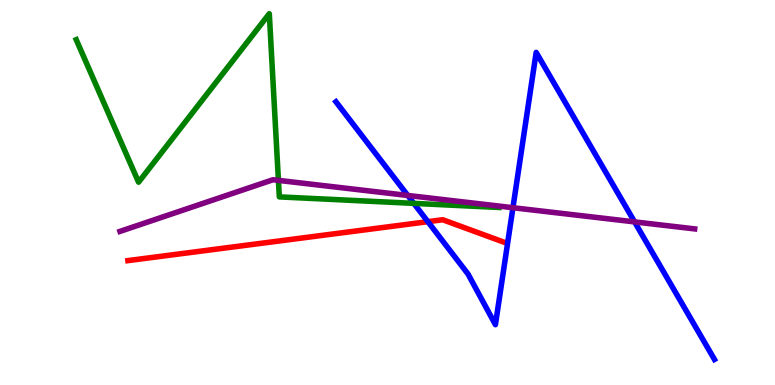[{'lines': ['blue', 'red'], 'intersections': [{'x': 5.52, 'y': 4.24}]}, {'lines': ['green', 'red'], 'intersections': []}, {'lines': ['purple', 'red'], 'intersections': []}, {'lines': ['blue', 'green'], 'intersections': [{'x': 5.34, 'y': 4.72}]}, {'lines': ['blue', 'purple'], 'intersections': [{'x': 5.26, 'y': 4.92}, {'x': 6.62, 'y': 4.6}, {'x': 8.19, 'y': 4.24}]}, {'lines': ['green', 'purple'], 'intersections': [{'x': 3.59, 'y': 5.32}]}]